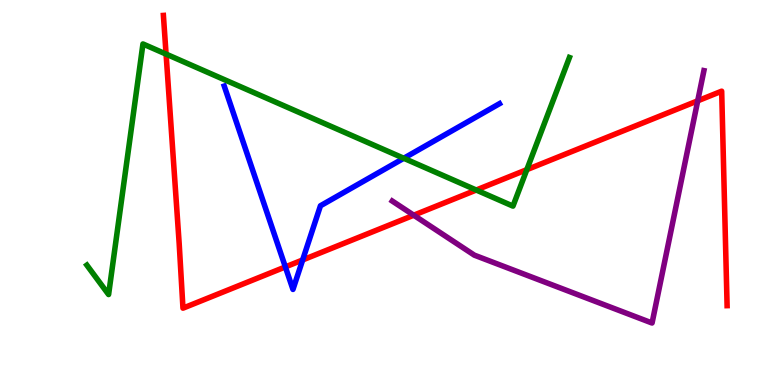[{'lines': ['blue', 'red'], 'intersections': [{'x': 3.68, 'y': 3.07}, {'x': 3.91, 'y': 3.25}]}, {'lines': ['green', 'red'], 'intersections': [{'x': 2.14, 'y': 8.59}, {'x': 6.15, 'y': 5.06}, {'x': 6.8, 'y': 5.59}]}, {'lines': ['purple', 'red'], 'intersections': [{'x': 5.34, 'y': 4.41}, {'x': 9.0, 'y': 7.38}]}, {'lines': ['blue', 'green'], 'intersections': [{'x': 5.21, 'y': 5.89}]}, {'lines': ['blue', 'purple'], 'intersections': []}, {'lines': ['green', 'purple'], 'intersections': []}]